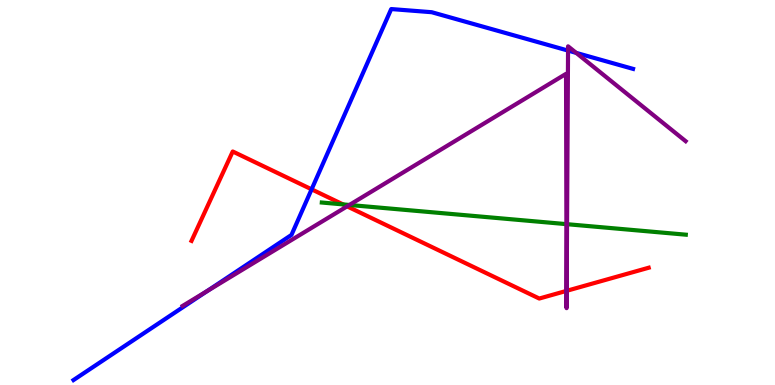[{'lines': ['blue', 'red'], 'intersections': [{'x': 4.02, 'y': 5.08}]}, {'lines': ['green', 'red'], 'intersections': [{'x': 4.43, 'y': 4.69}]}, {'lines': ['purple', 'red'], 'intersections': [{'x': 4.48, 'y': 4.64}, {'x': 7.31, 'y': 2.45}, {'x': 7.31, 'y': 2.45}]}, {'lines': ['blue', 'green'], 'intersections': []}, {'lines': ['blue', 'purple'], 'intersections': [{'x': 2.67, 'y': 2.44}, {'x': 7.33, 'y': 8.69}, {'x': 7.43, 'y': 8.63}]}, {'lines': ['green', 'purple'], 'intersections': [{'x': 4.51, 'y': 4.68}, {'x': 7.31, 'y': 4.18}, {'x': 7.32, 'y': 4.18}]}]